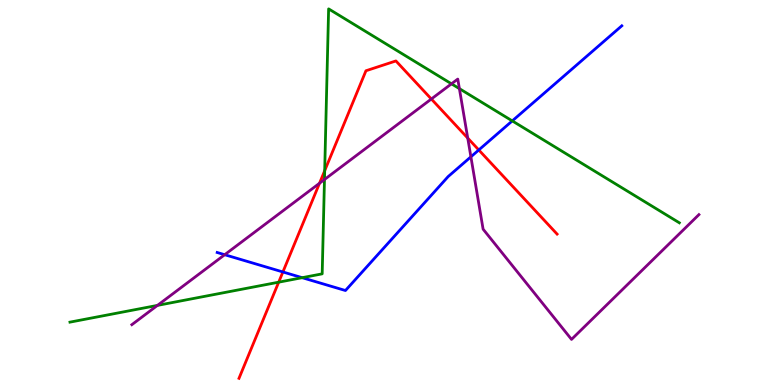[{'lines': ['blue', 'red'], 'intersections': [{'x': 3.65, 'y': 2.94}, {'x': 6.18, 'y': 6.1}]}, {'lines': ['green', 'red'], 'intersections': [{'x': 3.6, 'y': 2.67}, {'x': 4.19, 'y': 5.57}]}, {'lines': ['purple', 'red'], 'intersections': [{'x': 4.12, 'y': 5.24}, {'x': 5.57, 'y': 7.43}, {'x': 6.04, 'y': 6.41}]}, {'lines': ['blue', 'green'], 'intersections': [{'x': 3.9, 'y': 2.79}, {'x': 6.61, 'y': 6.86}]}, {'lines': ['blue', 'purple'], 'intersections': [{'x': 2.9, 'y': 3.38}, {'x': 6.08, 'y': 5.93}]}, {'lines': ['green', 'purple'], 'intersections': [{'x': 2.03, 'y': 2.07}, {'x': 4.19, 'y': 5.34}, {'x': 5.83, 'y': 7.82}, {'x': 5.93, 'y': 7.7}]}]